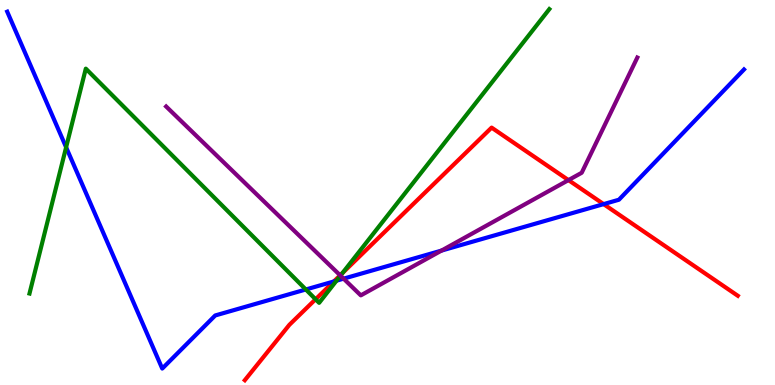[{'lines': ['blue', 'red'], 'intersections': [{'x': 4.31, 'y': 2.69}, {'x': 7.79, 'y': 4.7}]}, {'lines': ['green', 'red'], 'intersections': [{'x': 4.07, 'y': 2.23}, {'x': 4.42, 'y': 2.91}]}, {'lines': ['purple', 'red'], 'intersections': [{'x': 4.39, 'y': 2.85}, {'x': 7.34, 'y': 5.32}]}, {'lines': ['blue', 'green'], 'intersections': [{'x': 0.853, 'y': 6.17}, {'x': 3.95, 'y': 2.48}, {'x': 4.34, 'y': 2.71}]}, {'lines': ['blue', 'purple'], 'intersections': [{'x': 4.43, 'y': 2.76}, {'x': 5.7, 'y': 3.49}]}, {'lines': ['green', 'purple'], 'intersections': [{'x': 4.39, 'y': 2.84}]}]